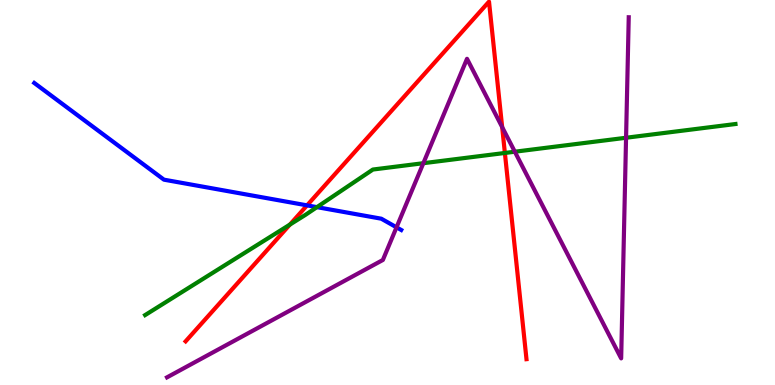[{'lines': ['blue', 'red'], 'intersections': [{'x': 3.96, 'y': 4.67}]}, {'lines': ['green', 'red'], 'intersections': [{'x': 3.74, 'y': 4.17}, {'x': 6.51, 'y': 6.03}]}, {'lines': ['purple', 'red'], 'intersections': [{'x': 6.48, 'y': 6.7}]}, {'lines': ['blue', 'green'], 'intersections': [{'x': 4.09, 'y': 4.62}]}, {'lines': ['blue', 'purple'], 'intersections': [{'x': 5.12, 'y': 4.1}]}, {'lines': ['green', 'purple'], 'intersections': [{'x': 5.46, 'y': 5.76}, {'x': 6.64, 'y': 6.06}, {'x': 8.08, 'y': 6.42}]}]